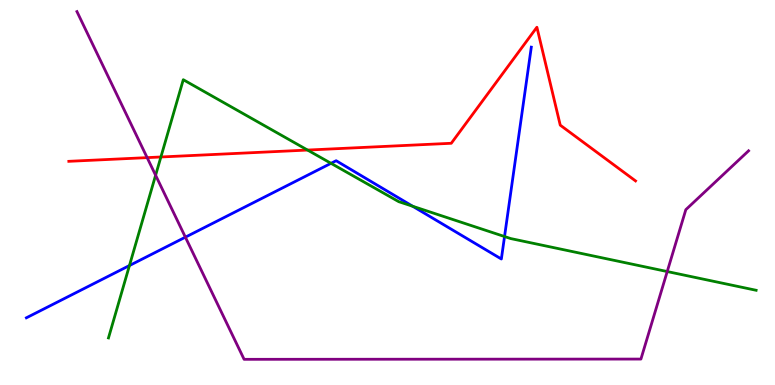[{'lines': ['blue', 'red'], 'intersections': []}, {'lines': ['green', 'red'], 'intersections': [{'x': 2.08, 'y': 5.92}, {'x': 3.97, 'y': 6.1}]}, {'lines': ['purple', 'red'], 'intersections': [{'x': 1.9, 'y': 5.91}]}, {'lines': ['blue', 'green'], 'intersections': [{'x': 1.67, 'y': 3.1}, {'x': 4.27, 'y': 5.76}, {'x': 5.33, 'y': 4.64}, {'x': 6.51, 'y': 3.86}]}, {'lines': ['blue', 'purple'], 'intersections': [{'x': 2.39, 'y': 3.84}]}, {'lines': ['green', 'purple'], 'intersections': [{'x': 2.01, 'y': 5.45}, {'x': 8.61, 'y': 2.95}]}]